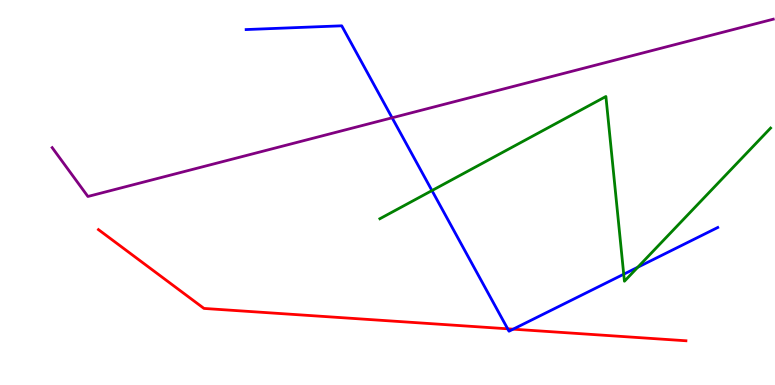[{'lines': ['blue', 'red'], 'intersections': [{'x': 6.55, 'y': 1.46}, {'x': 6.62, 'y': 1.45}]}, {'lines': ['green', 'red'], 'intersections': []}, {'lines': ['purple', 'red'], 'intersections': []}, {'lines': ['blue', 'green'], 'intersections': [{'x': 5.57, 'y': 5.05}, {'x': 8.05, 'y': 2.88}, {'x': 8.23, 'y': 3.06}]}, {'lines': ['blue', 'purple'], 'intersections': [{'x': 5.06, 'y': 6.94}]}, {'lines': ['green', 'purple'], 'intersections': []}]